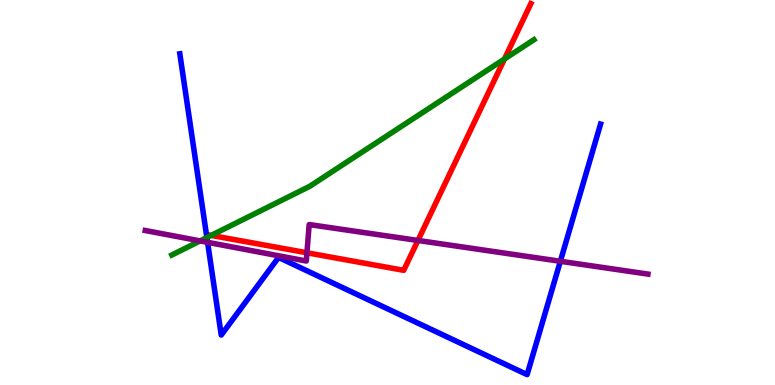[{'lines': ['blue', 'red'], 'intersections': []}, {'lines': ['green', 'red'], 'intersections': [{'x': 2.73, 'y': 3.89}, {'x': 6.51, 'y': 8.47}]}, {'lines': ['purple', 'red'], 'intersections': [{'x': 3.96, 'y': 3.43}, {'x': 5.39, 'y': 3.75}]}, {'lines': ['blue', 'green'], 'intersections': [{'x': 2.67, 'y': 3.83}]}, {'lines': ['blue', 'purple'], 'intersections': [{'x': 2.68, 'y': 3.71}, {'x': 7.23, 'y': 3.21}]}, {'lines': ['green', 'purple'], 'intersections': [{'x': 2.58, 'y': 3.74}]}]